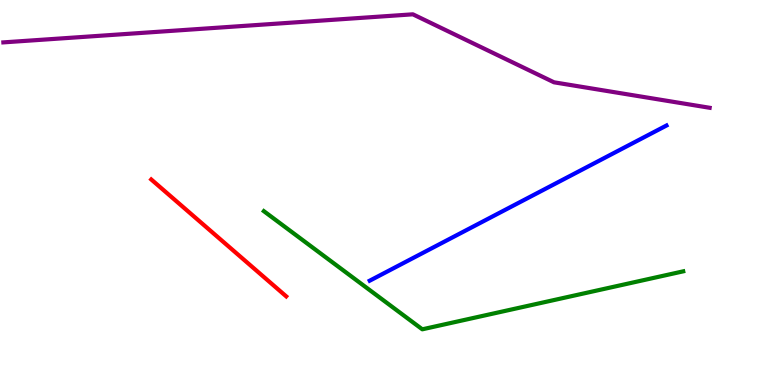[{'lines': ['blue', 'red'], 'intersections': []}, {'lines': ['green', 'red'], 'intersections': []}, {'lines': ['purple', 'red'], 'intersections': []}, {'lines': ['blue', 'green'], 'intersections': []}, {'lines': ['blue', 'purple'], 'intersections': []}, {'lines': ['green', 'purple'], 'intersections': []}]